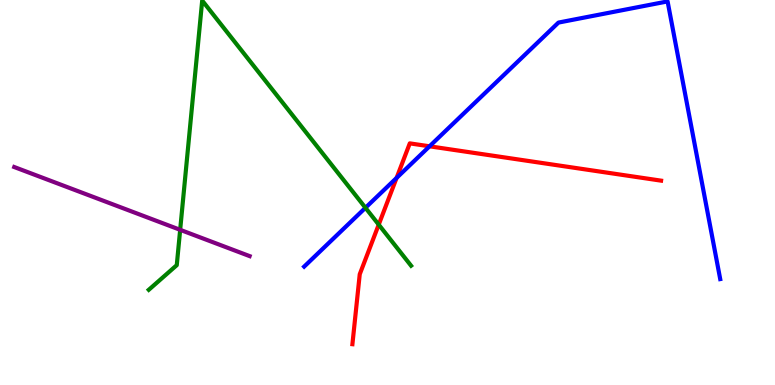[{'lines': ['blue', 'red'], 'intersections': [{'x': 5.12, 'y': 5.38}, {'x': 5.54, 'y': 6.2}]}, {'lines': ['green', 'red'], 'intersections': [{'x': 4.89, 'y': 4.17}]}, {'lines': ['purple', 'red'], 'intersections': []}, {'lines': ['blue', 'green'], 'intersections': [{'x': 4.72, 'y': 4.6}]}, {'lines': ['blue', 'purple'], 'intersections': []}, {'lines': ['green', 'purple'], 'intersections': [{'x': 2.32, 'y': 4.03}]}]